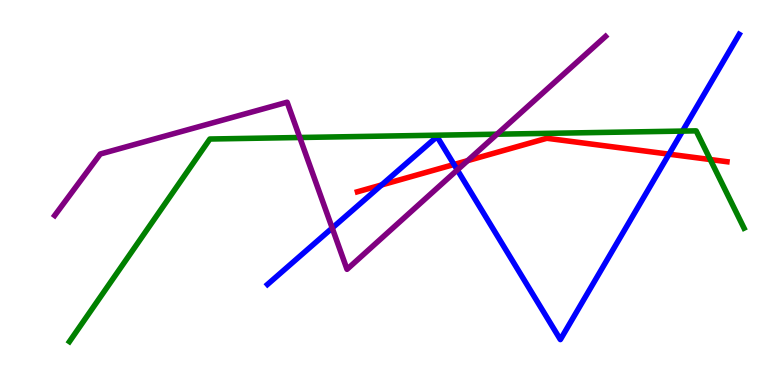[{'lines': ['blue', 'red'], 'intersections': [{'x': 4.92, 'y': 5.2}, {'x': 5.86, 'y': 5.73}, {'x': 8.63, 'y': 6.0}]}, {'lines': ['green', 'red'], 'intersections': [{'x': 9.16, 'y': 5.86}]}, {'lines': ['purple', 'red'], 'intersections': [{'x': 6.03, 'y': 5.83}]}, {'lines': ['blue', 'green'], 'intersections': [{'x': 8.81, 'y': 6.6}]}, {'lines': ['blue', 'purple'], 'intersections': [{'x': 4.29, 'y': 4.08}, {'x': 5.9, 'y': 5.59}]}, {'lines': ['green', 'purple'], 'intersections': [{'x': 3.87, 'y': 6.43}, {'x': 6.41, 'y': 6.51}]}]